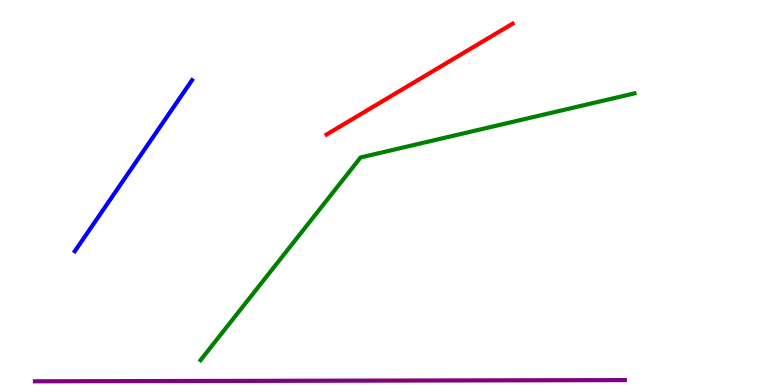[{'lines': ['blue', 'red'], 'intersections': []}, {'lines': ['green', 'red'], 'intersections': []}, {'lines': ['purple', 'red'], 'intersections': []}, {'lines': ['blue', 'green'], 'intersections': []}, {'lines': ['blue', 'purple'], 'intersections': []}, {'lines': ['green', 'purple'], 'intersections': []}]